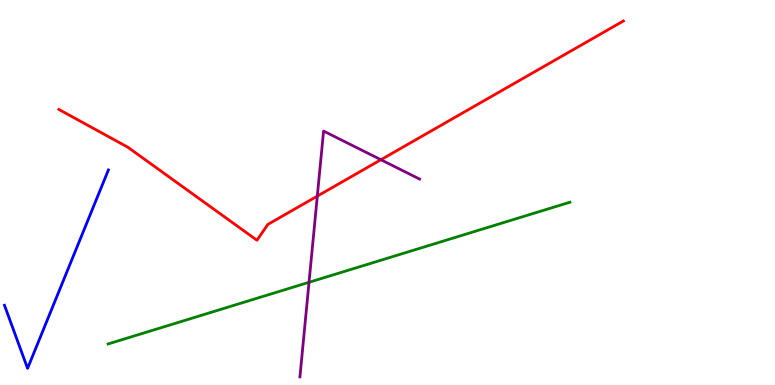[{'lines': ['blue', 'red'], 'intersections': []}, {'lines': ['green', 'red'], 'intersections': []}, {'lines': ['purple', 'red'], 'intersections': [{'x': 4.09, 'y': 4.91}, {'x': 4.91, 'y': 5.85}]}, {'lines': ['blue', 'green'], 'intersections': []}, {'lines': ['blue', 'purple'], 'intersections': []}, {'lines': ['green', 'purple'], 'intersections': [{'x': 3.99, 'y': 2.67}]}]